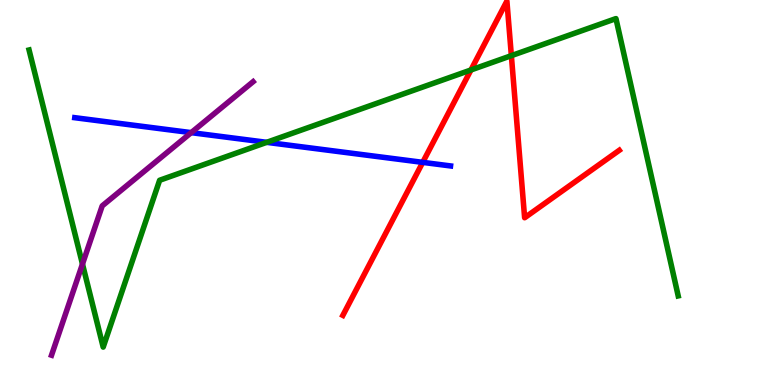[{'lines': ['blue', 'red'], 'intersections': [{'x': 5.45, 'y': 5.78}]}, {'lines': ['green', 'red'], 'intersections': [{'x': 6.08, 'y': 8.18}, {'x': 6.6, 'y': 8.55}]}, {'lines': ['purple', 'red'], 'intersections': []}, {'lines': ['blue', 'green'], 'intersections': [{'x': 3.44, 'y': 6.3}]}, {'lines': ['blue', 'purple'], 'intersections': [{'x': 2.47, 'y': 6.55}]}, {'lines': ['green', 'purple'], 'intersections': [{'x': 1.06, 'y': 3.14}]}]